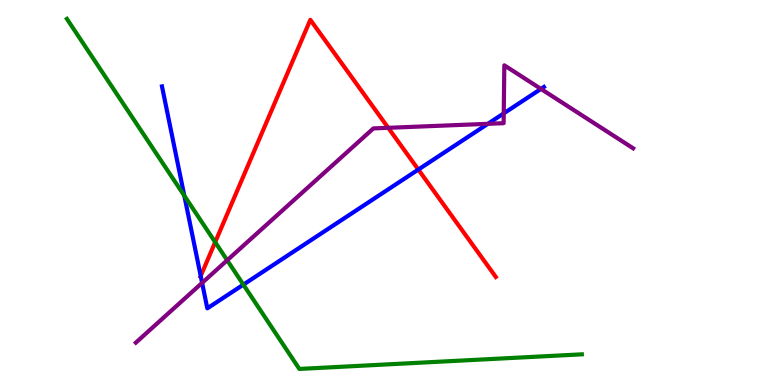[{'lines': ['blue', 'red'], 'intersections': [{'x': 2.59, 'y': 2.83}, {'x': 5.4, 'y': 5.6}]}, {'lines': ['green', 'red'], 'intersections': [{'x': 2.78, 'y': 3.71}]}, {'lines': ['purple', 'red'], 'intersections': [{'x': 5.01, 'y': 6.68}]}, {'lines': ['blue', 'green'], 'intersections': [{'x': 2.38, 'y': 4.92}, {'x': 3.14, 'y': 2.61}]}, {'lines': ['blue', 'purple'], 'intersections': [{'x': 2.61, 'y': 2.65}, {'x': 6.3, 'y': 6.78}, {'x': 6.5, 'y': 7.06}, {'x': 6.98, 'y': 7.69}]}, {'lines': ['green', 'purple'], 'intersections': [{'x': 2.93, 'y': 3.24}]}]